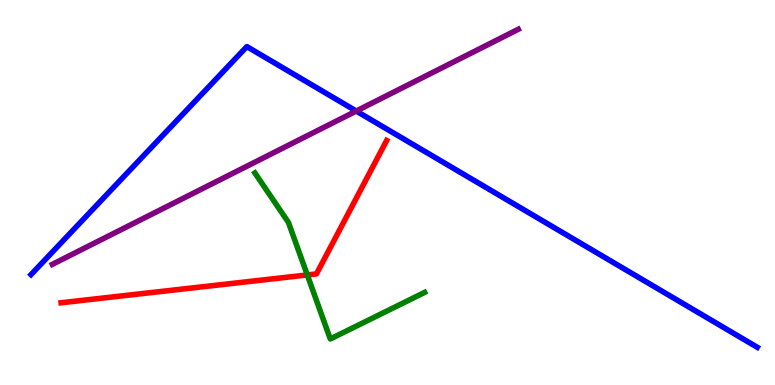[{'lines': ['blue', 'red'], 'intersections': []}, {'lines': ['green', 'red'], 'intersections': [{'x': 3.97, 'y': 2.86}]}, {'lines': ['purple', 'red'], 'intersections': []}, {'lines': ['blue', 'green'], 'intersections': []}, {'lines': ['blue', 'purple'], 'intersections': [{'x': 4.6, 'y': 7.12}]}, {'lines': ['green', 'purple'], 'intersections': []}]